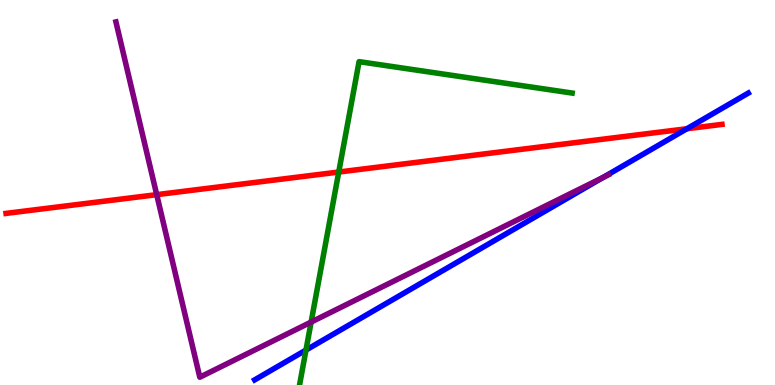[{'lines': ['blue', 'red'], 'intersections': [{'x': 8.86, 'y': 6.66}]}, {'lines': ['green', 'red'], 'intersections': [{'x': 4.37, 'y': 5.53}]}, {'lines': ['purple', 'red'], 'intersections': [{'x': 2.02, 'y': 4.94}]}, {'lines': ['blue', 'green'], 'intersections': [{'x': 3.95, 'y': 0.907}]}, {'lines': ['blue', 'purple'], 'intersections': [{'x': 7.78, 'y': 5.39}]}, {'lines': ['green', 'purple'], 'intersections': [{'x': 4.01, 'y': 1.63}]}]